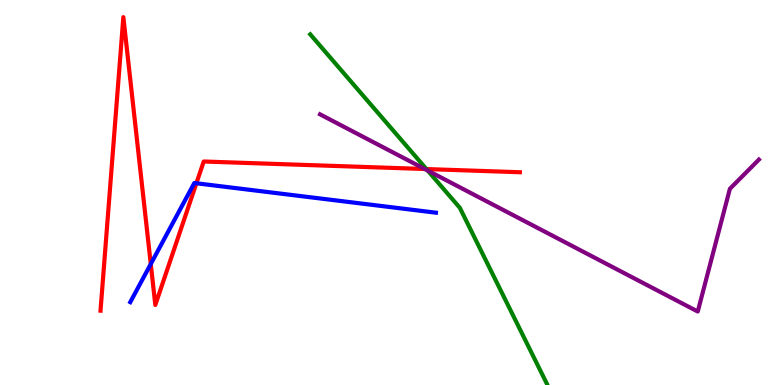[{'lines': ['blue', 'red'], 'intersections': [{'x': 1.95, 'y': 3.14}, {'x': 2.53, 'y': 5.24}]}, {'lines': ['green', 'red'], 'intersections': [{'x': 5.5, 'y': 5.61}]}, {'lines': ['purple', 'red'], 'intersections': [{'x': 5.48, 'y': 5.61}]}, {'lines': ['blue', 'green'], 'intersections': []}, {'lines': ['blue', 'purple'], 'intersections': []}, {'lines': ['green', 'purple'], 'intersections': [{'x': 5.52, 'y': 5.57}]}]